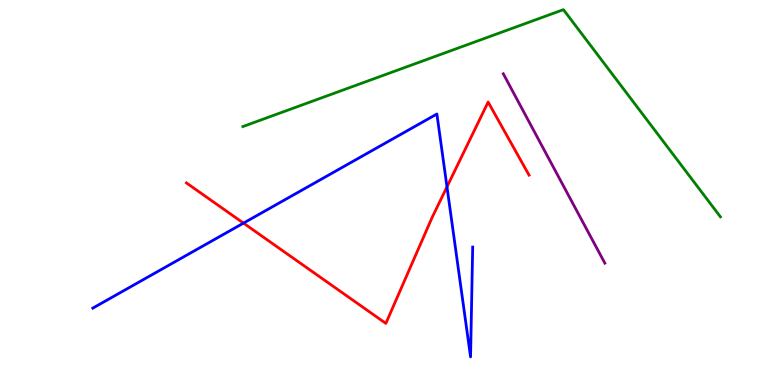[{'lines': ['blue', 'red'], 'intersections': [{'x': 3.14, 'y': 4.2}, {'x': 5.77, 'y': 5.15}]}, {'lines': ['green', 'red'], 'intersections': []}, {'lines': ['purple', 'red'], 'intersections': []}, {'lines': ['blue', 'green'], 'intersections': []}, {'lines': ['blue', 'purple'], 'intersections': []}, {'lines': ['green', 'purple'], 'intersections': []}]